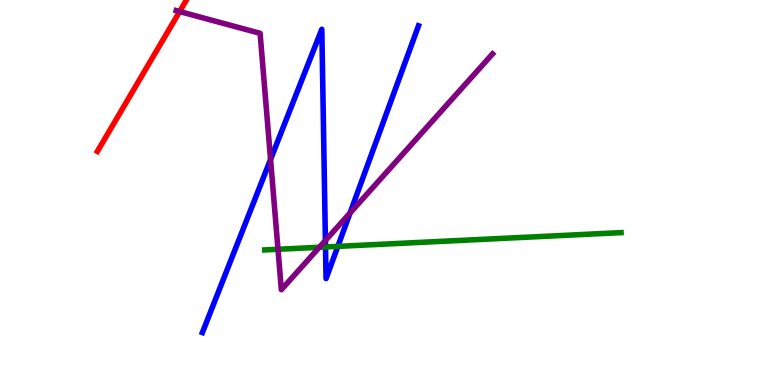[{'lines': ['blue', 'red'], 'intersections': []}, {'lines': ['green', 'red'], 'intersections': []}, {'lines': ['purple', 'red'], 'intersections': [{'x': 2.32, 'y': 9.7}]}, {'lines': ['blue', 'green'], 'intersections': [{'x': 4.2, 'y': 3.59}, {'x': 4.36, 'y': 3.6}]}, {'lines': ['blue', 'purple'], 'intersections': [{'x': 3.49, 'y': 5.86}, {'x': 4.2, 'y': 3.75}, {'x': 4.52, 'y': 4.47}]}, {'lines': ['green', 'purple'], 'intersections': [{'x': 3.59, 'y': 3.53}, {'x': 4.12, 'y': 3.58}]}]